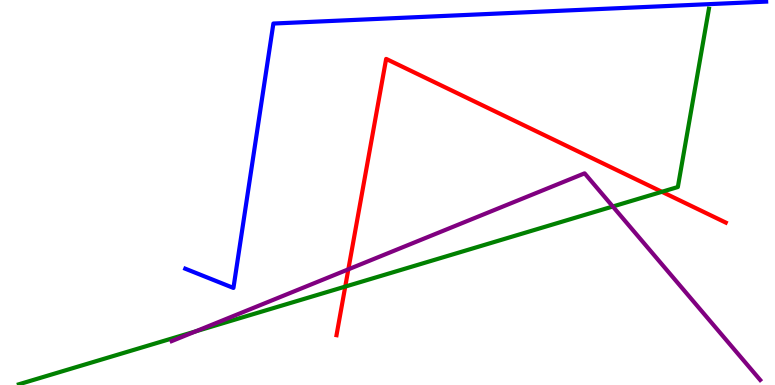[{'lines': ['blue', 'red'], 'intersections': []}, {'lines': ['green', 'red'], 'intersections': [{'x': 4.45, 'y': 2.56}, {'x': 8.54, 'y': 5.02}]}, {'lines': ['purple', 'red'], 'intersections': [{'x': 4.49, 'y': 3.0}]}, {'lines': ['blue', 'green'], 'intersections': []}, {'lines': ['blue', 'purple'], 'intersections': []}, {'lines': ['green', 'purple'], 'intersections': [{'x': 2.52, 'y': 1.39}, {'x': 7.91, 'y': 4.64}]}]